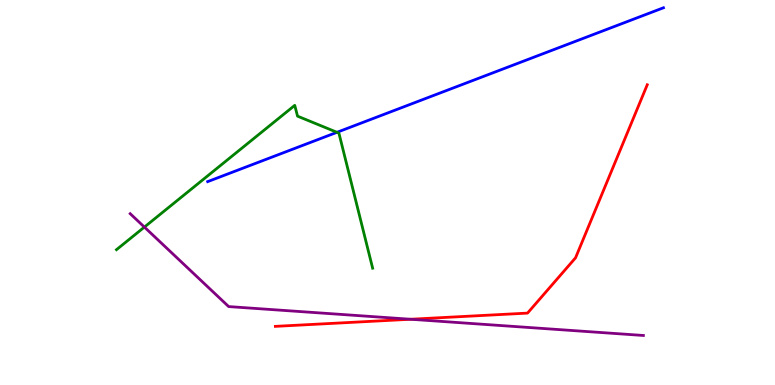[{'lines': ['blue', 'red'], 'intersections': []}, {'lines': ['green', 'red'], 'intersections': []}, {'lines': ['purple', 'red'], 'intersections': [{'x': 5.3, 'y': 1.71}]}, {'lines': ['blue', 'green'], 'intersections': [{'x': 4.35, 'y': 6.56}]}, {'lines': ['blue', 'purple'], 'intersections': []}, {'lines': ['green', 'purple'], 'intersections': [{'x': 1.86, 'y': 4.1}]}]